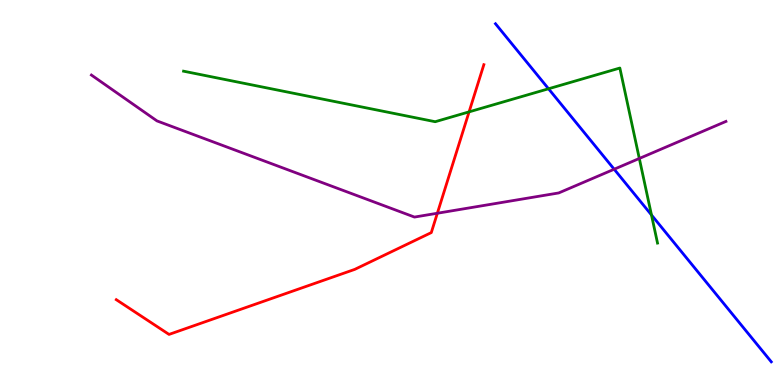[{'lines': ['blue', 'red'], 'intersections': []}, {'lines': ['green', 'red'], 'intersections': [{'x': 6.05, 'y': 7.09}]}, {'lines': ['purple', 'red'], 'intersections': [{'x': 5.64, 'y': 4.46}]}, {'lines': ['blue', 'green'], 'intersections': [{'x': 7.08, 'y': 7.69}, {'x': 8.41, 'y': 4.42}]}, {'lines': ['blue', 'purple'], 'intersections': [{'x': 7.92, 'y': 5.6}]}, {'lines': ['green', 'purple'], 'intersections': [{'x': 8.25, 'y': 5.88}]}]